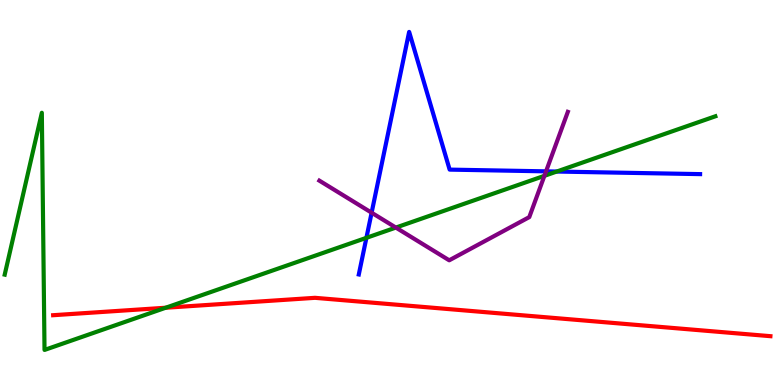[{'lines': ['blue', 'red'], 'intersections': []}, {'lines': ['green', 'red'], 'intersections': [{'x': 2.14, 'y': 2.01}]}, {'lines': ['purple', 'red'], 'intersections': []}, {'lines': ['blue', 'green'], 'intersections': [{'x': 4.73, 'y': 3.82}, {'x': 7.18, 'y': 5.54}]}, {'lines': ['blue', 'purple'], 'intersections': [{'x': 4.8, 'y': 4.48}, {'x': 7.05, 'y': 5.55}]}, {'lines': ['green', 'purple'], 'intersections': [{'x': 5.11, 'y': 4.09}, {'x': 7.02, 'y': 5.43}]}]